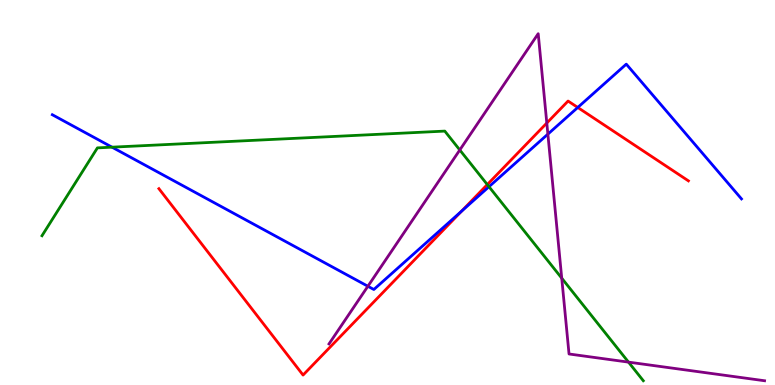[{'lines': ['blue', 'red'], 'intersections': [{'x': 5.95, 'y': 4.51}, {'x': 7.45, 'y': 7.21}]}, {'lines': ['green', 'red'], 'intersections': [{'x': 6.29, 'y': 5.21}]}, {'lines': ['purple', 'red'], 'intersections': [{'x': 7.06, 'y': 6.8}]}, {'lines': ['blue', 'green'], 'intersections': [{'x': 1.45, 'y': 6.18}, {'x': 6.31, 'y': 5.15}]}, {'lines': ['blue', 'purple'], 'intersections': [{'x': 4.75, 'y': 2.56}, {'x': 7.07, 'y': 6.52}]}, {'lines': ['green', 'purple'], 'intersections': [{'x': 5.93, 'y': 6.1}, {'x': 7.25, 'y': 2.77}, {'x': 8.11, 'y': 0.594}]}]